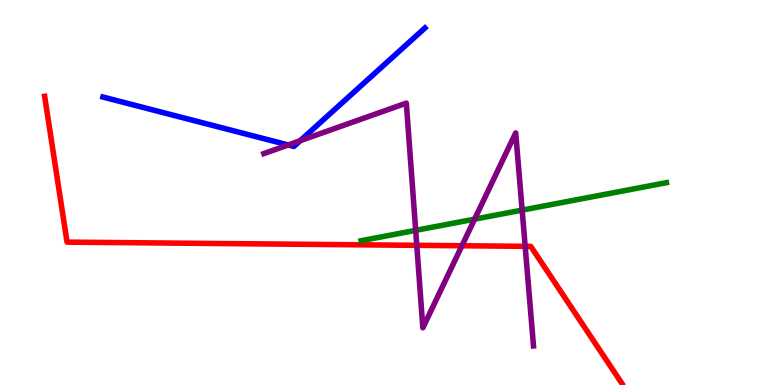[{'lines': ['blue', 'red'], 'intersections': []}, {'lines': ['green', 'red'], 'intersections': []}, {'lines': ['purple', 'red'], 'intersections': [{'x': 5.38, 'y': 3.63}, {'x': 5.96, 'y': 3.62}, {'x': 6.78, 'y': 3.6}]}, {'lines': ['blue', 'green'], 'intersections': []}, {'lines': ['blue', 'purple'], 'intersections': [{'x': 3.72, 'y': 6.23}, {'x': 3.87, 'y': 6.34}]}, {'lines': ['green', 'purple'], 'intersections': [{'x': 5.36, 'y': 4.02}, {'x': 6.12, 'y': 4.31}, {'x': 6.74, 'y': 4.54}]}]